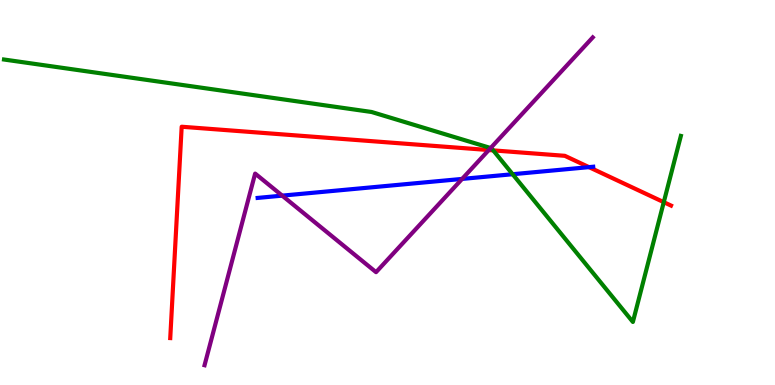[{'lines': ['blue', 'red'], 'intersections': [{'x': 7.6, 'y': 5.66}]}, {'lines': ['green', 'red'], 'intersections': [{'x': 6.36, 'y': 6.09}, {'x': 8.56, 'y': 4.75}]}, {'lines': ['purple', 'red'], 'intersections': [{'x': 6.31, 'y': 6.1}]}, {'lines': ['blue', 'green'], 'intersections': [{'x': 6.61, 'y': 5.47}]}, {'lines': ['blue', 'purple'], 'intersections': [{'x': 3.64, 'y': 4.92}, {'x': 5.96, 'y': 5.35}]}, {'lines': ['green', 'purple'], 'intersections': [{'x': 6.33, 'y': 6.16}]}]